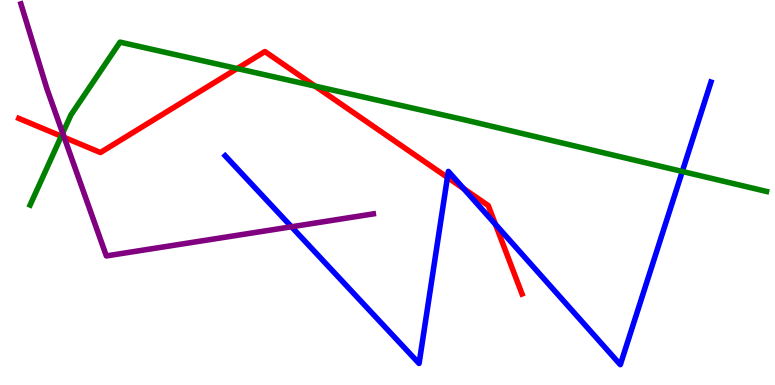[{'lines': ['blue', 'red'], 'intersections': [{'x': 5.77, 'y': 5.39}, {'x': 5.98, 'y': 5.1}, {'x': 6.39, 'y': 4.17}]}, {'lines': ['green', 'red'], 'intersections': [{'x': 0.791, 'y': 6.46}, {'x': 3.06, 'y': 8.22}, {'x': 4.06, 'y': 7.76}]}, {'lines': ['purple', 'red'], 'intersections': [{'x': 0.828, 'y': 6.43}]}, {'lines': ['blue', 'green'], 'intersections': [{'x': 8.8, 'y': 5.55}]}, {'lines': ['blue', 'purple'], 'intersections': [{'x': 3.76, 'y': 4.11}]}, {'lines': ['green', 'purple'], 'intersections': [{'x': 0.809, 'y': 6.54}]}]